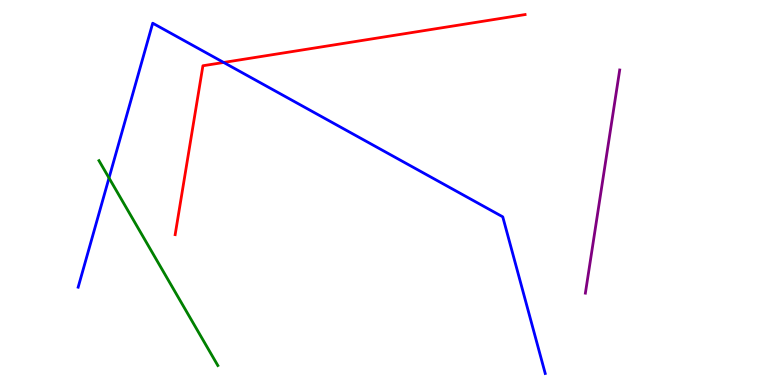[{'lines': ['blue', 'red'], 'intersections': [{'x': 2.89, 'y': 8.38}]}, {'lines': ['green', 'red'], 'intersections': []}, {'lines': ['purple', 'red'], 'intersections': []}, {'lines': ['blue', 'green'], 'intersections': [{'x': 1.41, 'y': 5.38}]}, {'lines': ['blue', 'purple'], 'intersections': []}, {'lines': ['green', 'purple'], 'intersections': []}]